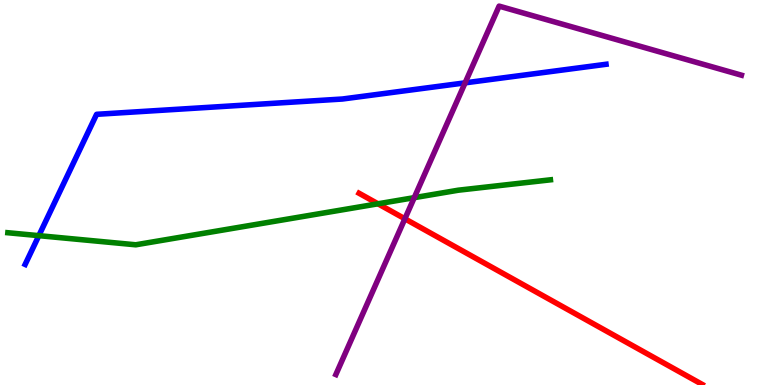[{'lines': ['blue', 'red'], 'intersections': []}, {'lines': ['green', 'red'], 'intersections': [{'x': 4.88, 'y': 4.71}]}, {'lines': ['purple', 'red'], 'intersections': [{'x': 5.22, 'y': 4.32}]}, {'lines': ['blue', 'green'], 'intersections': [{'x': 0.501, 'y': 3.88}]}, {'lines': ['blue', 'purple'], 'intersections': [{'x': 6.0, 'y': 7.85}]}, {'lines': ['green', 'purple'], 'intersections': [{'x': 5.35, 'y': 4.87}]}]